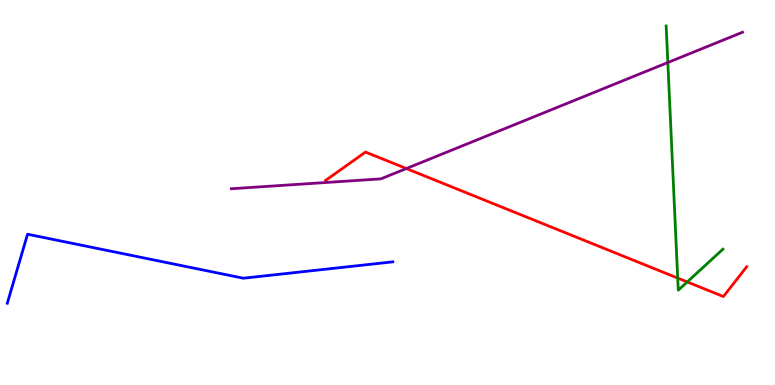[{'lines': ['blue', 'red'], 'intersections': []}, {'lines': ['green', 'red'], 'intersections': [{'x': 8.74, 'y': 2.78}, {'x': 8.87, 'y': 2.68}]}, {'lines': ['purple', 'red'], 'intersections': [{'x': 5.24, 'y': 5.62}]}, {'lines': ['blue', 'green'], 'intersections': []}, {'lines': ['blue', 'purple'], 'intersections': []}, {'lines': ['green', 'purple'], 'intersections': [{'x': 8.62, 'y': 8.38}]}]